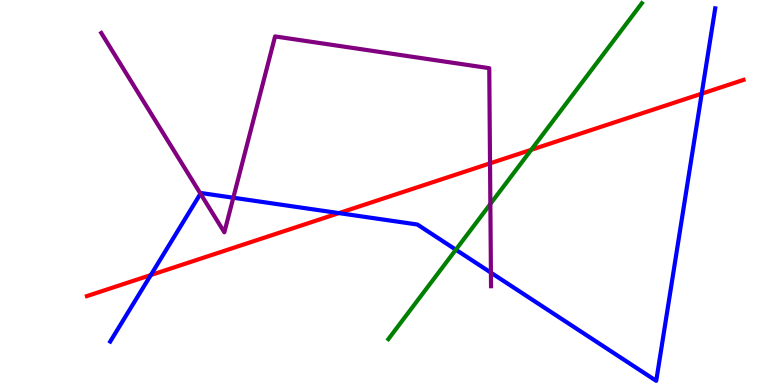[{'lines': ['blue', 'red'], 'intersections': [{'x': 1.95, 'y': 2.86}, {'x': 4.37, 'y': 4.46}, {'x': 9.05, 'y': 7.57}]}, {'lines': ['green', 'red'], 'intersections': [{'x': 6.85, 'y': 6.11}]}, {'lines': ['purple', 'red'], 'intersections': [{'x': 6.32, 'y': 5.76}]}, {'lines': ['blue', 'green'], 'intersections': [{'x': 5.88, 'y': 3.51}]}, {'lines': ['blue', 'purple'], 'intersections': [{'x': 2.59, 'y': 4.97}, {'x': 3.01, 'y': 4.86}, {'x': 6.33, 'y': 2.92}]}, {'lines': ['green', 'purple'], 'intersections': [{'x': 6.33, 'y': 4.7}]}]